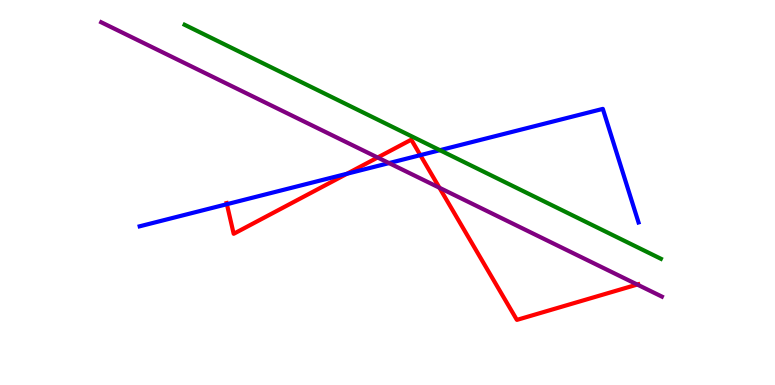[{'lines': ['blue', 'red'], 'intersections': [{'x': 2.93, 'y': 4.7}, {'x': 4.48, 'y': 5.49}, {'x': 5.42, 'y': 5.97}]}, {'lines': ['green', 'red'], 'intersections': []}, {'lines': ['purple', 'red'], 'intersections': [{'x': 4.87, 'y': 5.91}, {'x': 5.67, 'y': 5.12}, {'x': 8.22, 'y': 2.61}]}, {'lines': ['blue', 'green'], 'intersections': [{'x': 5.68, 'y': 6.1}]}, {'lines': ['blue', 'purple'], 'intersections': [{'x': 5.02, 'y': 5.76}]}, {'lines': ['green', 'purple'], 'intersections': []}]